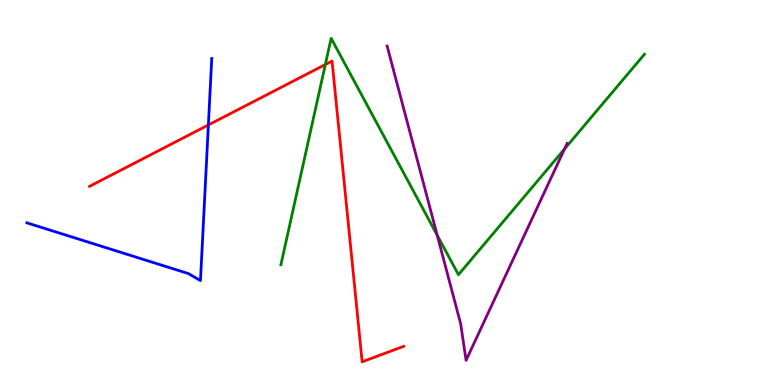[{'lines': ['blue', 'red'], 'intersections': [{'x': 2.69, 'y': 6.75}]}, {'lines': ['green', 'red'], 'intersections': [{'x': 4.2, 'y': 8.32}]}, {'lines': ['purple', 'red'], 'intersections': []}, {'lines': ['blue', 'green'], 'intersections': []}, {'lines': ['blue', 'purple'], 'intersections': []}, {'lines': ['green', 'purple'], 'intersections': [{'x': 5.64, 'y': 3.89}, {'x': 7.28, 'y': 6.13}]}]